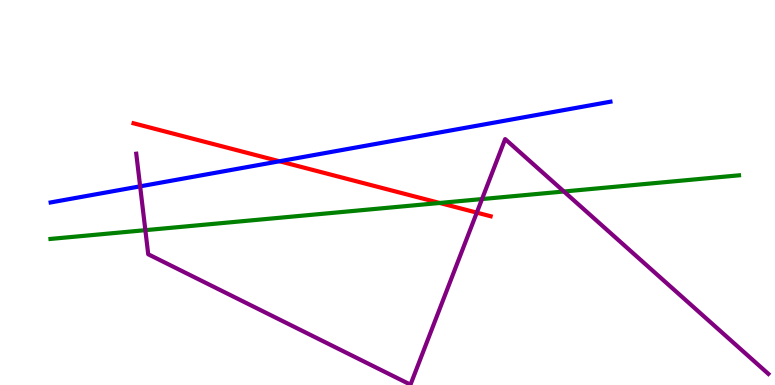[{'lines': ['blue', 'red'], 'intersections': [{'x': 3.61, 'y': 5.81}]}, {'lines': ['green', 'red'], 'intersections': [{'x': 5.67, 'y': 4.73}]}, {'lines': ['purple', 'red'], 'intersections': [{'x': 6.15, 'y': 4.48}]}, {'lines': ['blue', 'green'], 'intersections': []}, {'lines': ['blue', 'purple'], 'intersections': [{'x': 1.81, 'y': 5.16}]}, {'lines': ['green', 'purple'], 'intersections': [{'x': 1.88, 'y': 4.02}, {'x': 6.22, 'y': 4.83}, {'x': 7.28, 'y': 5.03}]}]